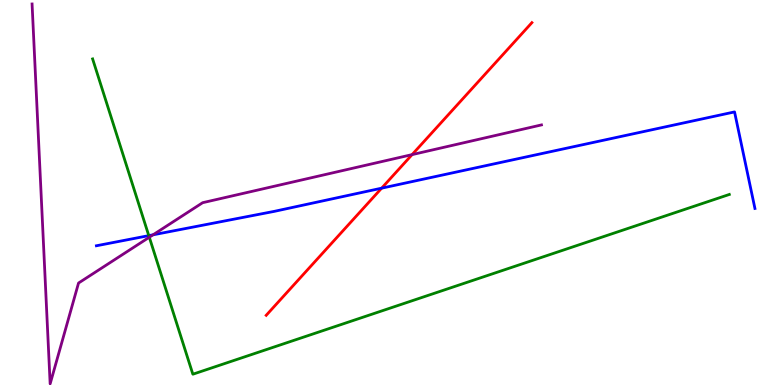[{'lines': ['blue', 'red'], 'intersections': [{'x': 4.92, 'y': 5.11}]}, {'lines': ['green', 'red'], 'intersections': []}, {'lines': ['purple', 'red'], 'intersections': [{'x': 5.32, 'y': 5.98}]}, {'lines': ['blue', 'green'], 'intersections': [{'x': 1.92, 'y': 3.88}]}, {'lines': ['blue', 'purple'], 'intersections': [{'x': 1.97, 'y': 3.9}]}, {'lines': ['green', 'purple'], 'intersections': [{'x': 1.93, 'y': 3.84}]}]